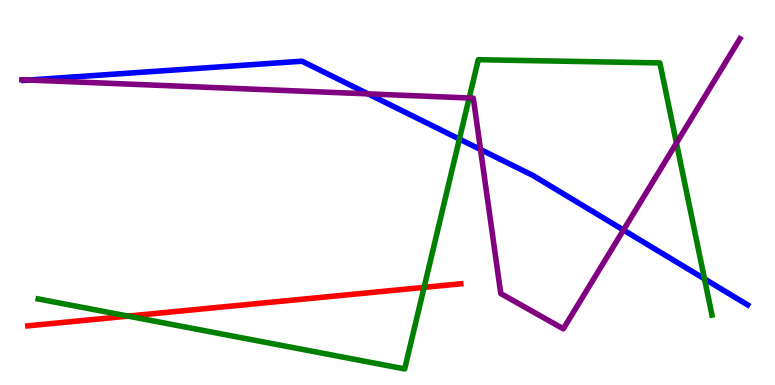[{'lines': ['blue', 'red'], 'intersections': []}, {'lines': ['green', 'red'], 'intersections': [{'x': 1.65, 'y': 1.79}, {'x': 5.47, 'y': 2.54}]}, {'lines': ['purple', 'red'], 'intersections': []}, {'lines': ['blue', 'green'], 'intersections': [{'x': 5.93, 'y': 6.39}, {'x': 9.09, 'y': 2.76}]}, {'lines': ['blue', 'purple'], 'intersections': [{'x': 0.371, 'y': 7.92}, {'x': 4.75, 'y': 7.56}, {'x': 6.2, 'y': 6.12}, {'x': 8.04, 'y': 4.02}]}, {'lines': ['green', 'purple'], 'intersections': [{'x': 6.05, 'y': 7.45}, {'x': 8.73, 'y': 6.28}]}]